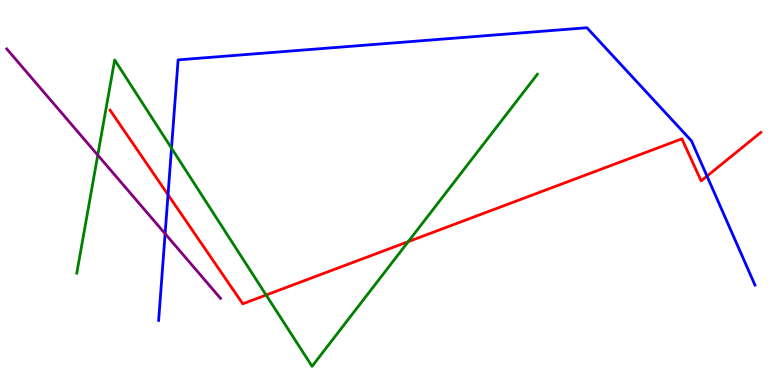[{'lines': ['blue', 'red'], 'intersections': [{'x': 2.17, 'y': 4.94}, {'x': 9.12, 'y': 5.43}]}, {'lines': ['green', 'red'], 'intersections': [{'x': 3.43, 'y': 2.34}, {'x': 5.27, 'y': 3.72}]}, {'lines': ['purple', 'red'], 'intersections': []}, {'lines': ['blue', 'green'], 'intersections': [{'x': 2.21, 'y': 6.15}]}, {'lines': ['blue', 'purple'], 'intersections': [{'x': 2.13, 'y': 3.93}]}, {'lines': ['green', 'purple'], 'intersections': [{'x': 1.26, 'y': 5.97}]}]